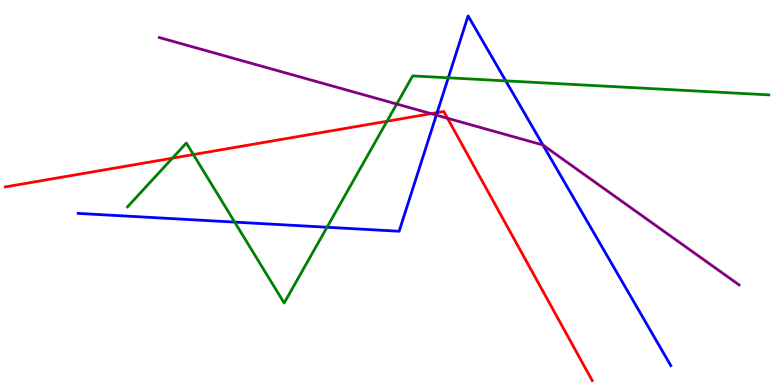[{'lines': ['blue', 'red'], 'intersections': [{'x': 5.64, 'y': 7.07}]}, {'lines': ['green', 'red'], 'intersections': [{'x': 2.22, 'y': 5.89}, {'x': 2.5, 'y': 5.99}, {'x': 4.99, 'y': 6.85}]}, {'lines': ['purple', 'red'], 'intersections': [{'x': 5.56, 'y': 7.05}, {'x': 5.77, 'y': 6.93}]}, {'lines': ['blue', 'green'], 'intersections': [{'x': 3.03, 'y': 4.23}, {'x': 4.22, 'y': 4.1}, {'x': 5.78, 'y': 7.98}, {'x': 6.53, 'y': 7.9}]}, {'lines': ['blue', 'purple'], 'intersections': [{'x': 5.63, 'y': 7.01}, {'x': 7.01, 'y': 6.23}]}, {'lines': ['green', 'purple'], 'intersections': [{'x': 5.12, 'y': 7.3}]}]